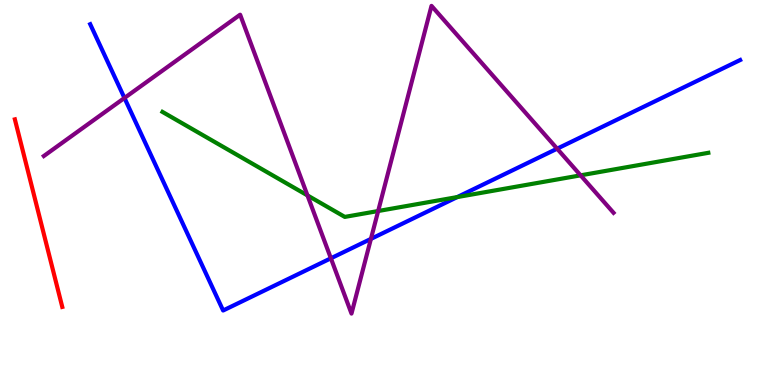[{'lines': ['blue', 'red'], 'intersections': []}, {'lines': ['green', 'red'], 'intersections': []}, {'lines': ['purple', 'red'], 'intersections': []}, {'lines': ['blue', 'green'], 'intersections': [{'x': 5.9, 'y': 4.88}]}, {'lines': ['blue', 'purple'], 'intersections': [{'x': 1.61, 'y': 7.46}, {'x': 4.27, 'y': 3.29}, {'x': 4.79, 'y': 3.79}, {'x': 7.19, 'y': 6.14}]}, {'lines': ['green', 'purple'], 'intersections': [{'x': 3.97, 'y': 4.92}, {'x': 4.88, 'y': 4.52}, {'x': 7.49, 'y': 5.45}]}]